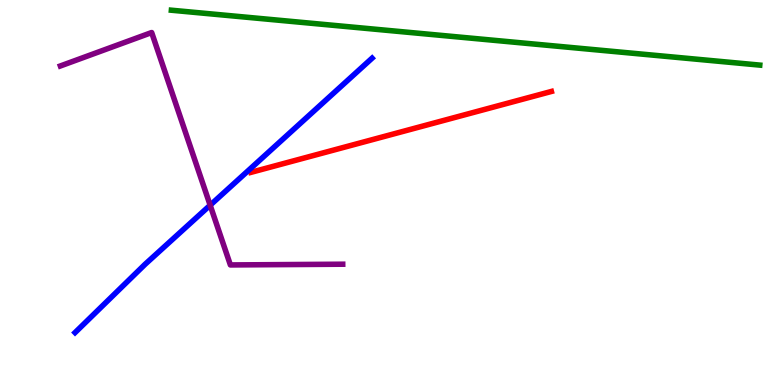[{'lines': ['blue', 'red'], 'intersections': []}, {'lines': ['green', 'red'], 'intersections': []}, {'lines': ['purple', 'red'], 'intersections': []}, {'lines': ['blue', 'green'], 'intersections': []}, {'lines': ['blue', 'purple'], 'intersections': [{'x': 2.71, 'y': 4.67}]}, {'lines': ['green', 'purple'], 'intersections': []}]